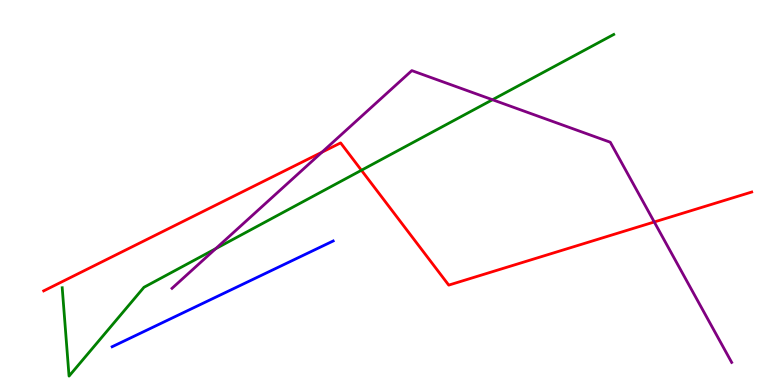[{'lines': ['blue', 'red'], 'intersections': []}, {'lines': ['green', 'red'], 'intersections': [{'x': 4.66, 'y': 5.58}]}, {'lines': ['purple', 'red'], 'intersections': [{'x': 4.15, 'y': 6.05}, {'x': 8.44, 'y': 4.23}]}, {'lines': ['blue', 'green'], 'intersections': []}, {'lines': ['blue', 'purple'], 'intersections': []}, {'lines': ['green', 'purple'], 'intersections': [{'x': 2.78, 'y': 3.54}, {'x': 6.35, 'y': 7.41}]}]